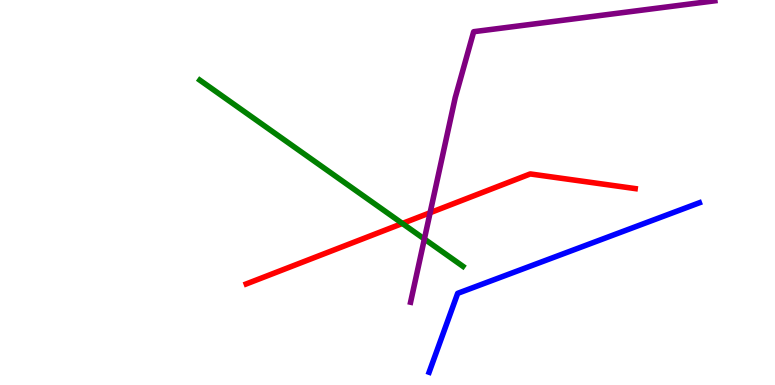[{'lines': ['blue', 'red'], 'intersections': []}, {'lines': ['green', 'red'], 'intersections': [{'x': 5.19, 'y': 4.2}]}, {'lines': ['purple', 'red'], 'intersections': [{'x': 5.55, 'y': 4.47}]}, {'lines': ['blue', 'green'], 'intersections': []}, {'lines': ['blue', 'purple'], 'intersections': []}, {'lines': ['green', 'purple'], 'intersections': [{'x': 5.48, 'y': 3.79}]}]